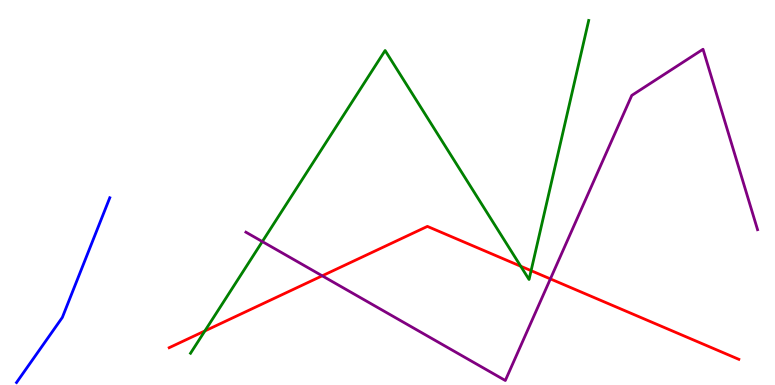[{'lines': ['blue', 'red'], 'intersections': []}, {'lines': ['green', 'red'], 'intersections': [{'x': 2.64, 'y': 1.4}, {'x': 6.72, 'y': 3.08}, {'x': 6.85, 'y': 2.97}]}, {'lines': ['purple', 'red'], 'intersections': [{'x': 4.16, 'y': 2.84}, {'x': 7.1, 'y': 2.76}]}, {'lines': ['blue', 'green'], 'intersections': []}, {'lines': ['blue', 'purple'], 'intersections': []}, {'lines': ['green', 'purple'], 'intersections': [{'x': 3.38, 'y': 3.73}]}]